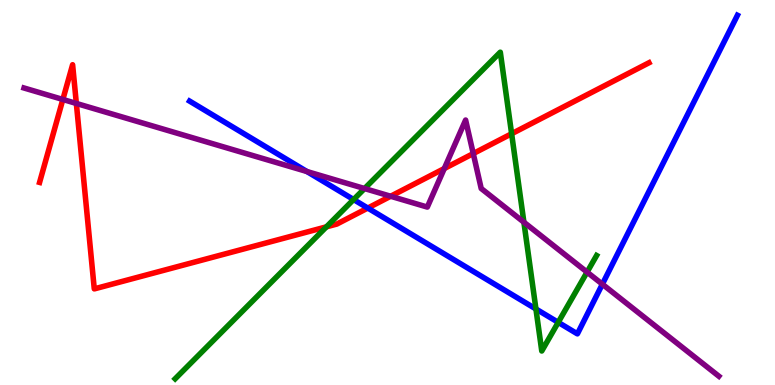[{'lines': ['blue', 'red'], 'intersections': [{'x': 4.75, 'y': 4.6}]}, {'lines': ['green', 'red'], 'intersections': [{'x': 4.21, 'y': 4.11}, {'x': 6.6, 'y': 6.53}]}, {'lines': ['purple', 'red'], 'intersections': [{'x': 0.811, 'y': 7.42}, {'x': 0.985, 'y': 7.31}, {'x': 5.04, 'y': 4.9}, {'x': 5.73, 'y': 5.62}, {'x': 6.11, 'y': 6.01}]}, {'lines': ['blue', 'green'], 'intersections': [{'x': 4.56, 'y': 4.82}, {'x': 6.92, 'y': 1.97}, {'x': 7.2, 'y': 1.63}]}, {'lines': ['blue', 'purple'], 'intersections': [{'x': 3.96, 'y': 5.54}, {'x': 7.77, 'y': 2.62}]}, {'lines': ['green', 'purple'], 'intersections': [{'x': 4.7, 'y': 5.1}, {'x': 6.76, 'y': 4.23}, {'x': 7.58, 'y': 2.93}]}]